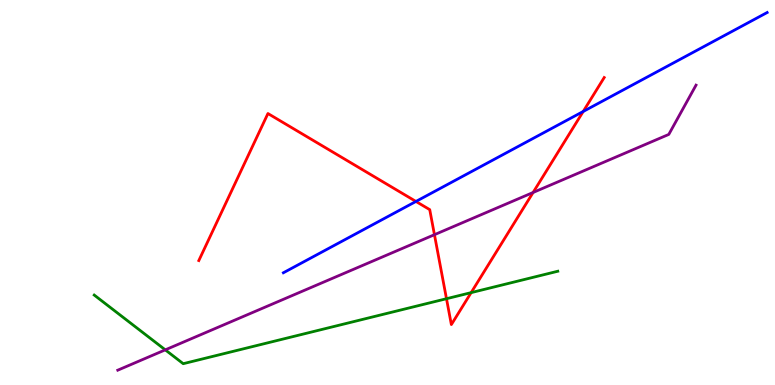[{'lines': ['blue', 'red'], 'intersections': [{'x': 5.37, 'y': 4.77}, {'x': 7.53, 'y': 7.1}]}, {'lines': ['green', 'red'], 'intersections': [{'x': 5.76, 'y': 2.24}, {'x': 6.08, 'y': 2.4}]}, {'lines': ['purple', 'red'], 'intersections': [{'x': 5.61, 'y': 3.9}, {'x': 6.88, 'y': 5.0}]}, {'lines': ['blue', 'green'], 'intersections': []}, {'lines': ['blue', 'purple'], 'intersections': []}, {'lines': ['green', 'purple'], 'intersections': [{'x': 2.13, 'y': 0.913}]}]